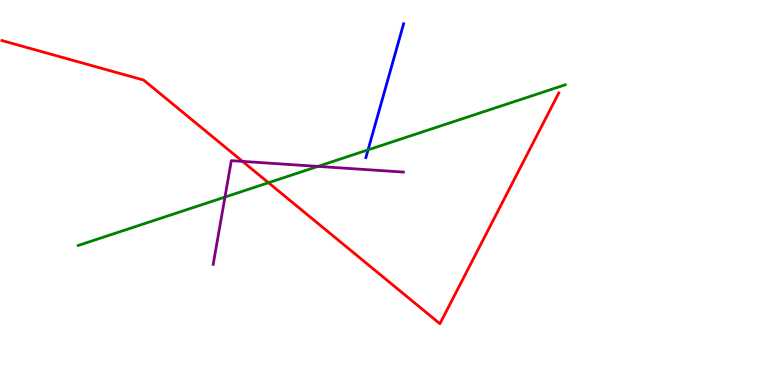[{'lines': ['blue', 'red'], 'intersections': []}, {'lines': ['green', 'red'], 'intersections': [{'x': 3.46, 'y': 5.25}]}, {'lines': ['purple', 'red'], 'intersections': [{'x': 3.13, 'y': 5.81}]}, {'lines': ['blue', 'green'], 'intersections': [{'x': 4.75, 'y': 6.11}]}, {'lines': ['blue', 'purple'], 'intersections': []}, {'lines': ['green', 'purple'], 'intersections': [{'x': 2.9, 'y': 4.88}, {'x': 4.1, 'y': 5.68}]}]